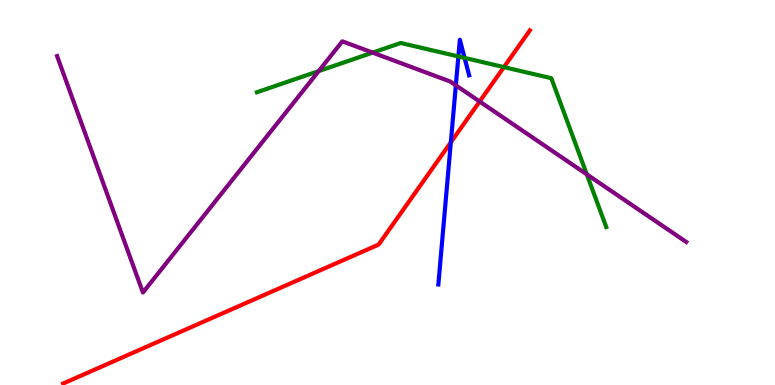[{'lines': ['blue', 'red'], 'intersections': [{'x': 5.82, 'y': 6.3}]}, {'lines': ['green', 'red'], 'intersections': [{'x': 6.5, 'y': 8.26}]}, {'lines': ['purple', 'red'], 'intersections': [{'x': 6.19, 'y': 7.36}]}, {'lines': ['blue', 'green'], 'intersections': [{'x': 5.91, 'y': 8.53}, {'x': 5.99, 'y': 8.5}]}, {'lines': ['blue', 'purple'], 'intersections': [{'x': 5.88, 'y': 7.78}]}, {'lines': ['green', 'purple'], 'intersections': [{'x': 4.11, 'y': 8.15}, {'x': 4.81, 'y': 8.63}, {'x': 7.57, 'y': 5.47}]}]